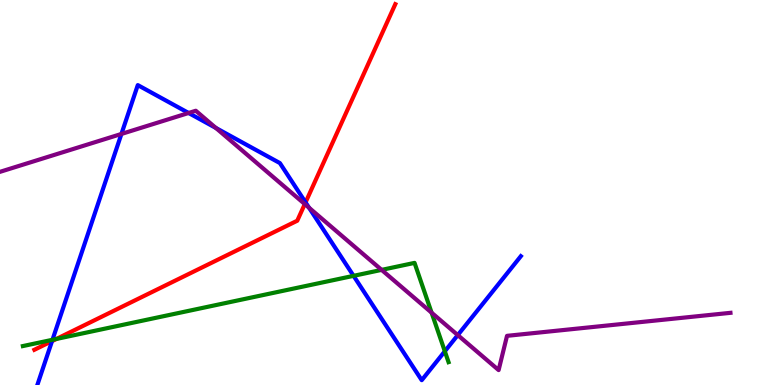[{'lines': ['blue', 'red'], 'intersections': [{'x': 0.671, 'y': 1.14}, {'x': 3.94, 'y': 4.74}]}, {'lines': ['green', 'red'], 'intersections': [{'x': 0.728, 'y': 1.2}]}, {'lines': ['purple', 'red'], 'intersections': [{'x': 3.93, 'y': 4.7}]}, {'lines': ['blue', 'green'], 'intersections': [{'x': 0.677, 'y': 1.17}, {'x': 4.56, 'y': 2.84}, {'x': 5.74, 'y': 0.876}]}, {'lines': ['blue', 'purple'], 'intersections': [{'x': 1.57, 'y': 6.52}, {'x': 2.43, 'y': 7.07}, {'x': 2.79, 'y': 6.68}, {'x': 3.99, 'y': 4.6}, {'x': 5.91, 'y': 1.3}]}, {'lines': ['green', 'purple'], 'intersections': [{'x': 4.92, 'y': 2.99}, {'x': 5.57, 'y': 1.88}]}]